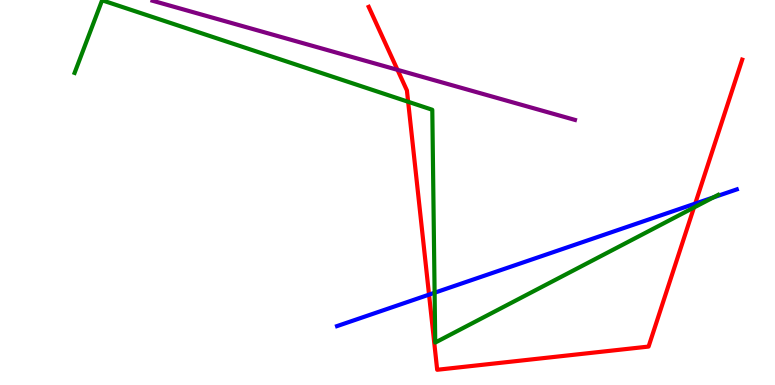[{'lines': ['blue', 'red'], 'intersections': [{'x': 5.54, 'y': 2.35}, {'x': 8.97, 'y': 4.71}]}, {'lines': ['green', 'red'], 'intersections': [{'x': 5.27, 'y': 7.36}, {'x': 8.95, 'y': 4.61}]}, {'lines': ['purple', 'red'], 'intersections': [{'x': 5.13, 'y': 8.19}]}, {'lines': ['blue', 'green'], 'intersections': [{'x': 5.61, 'y': 2.4}, {'x': 9.2, 'y': 4.87}]}, {'lines': ['blue', 'purple'], 'intersections': []}, {'lines': ['green', 'purple'], 'intersections': []}]